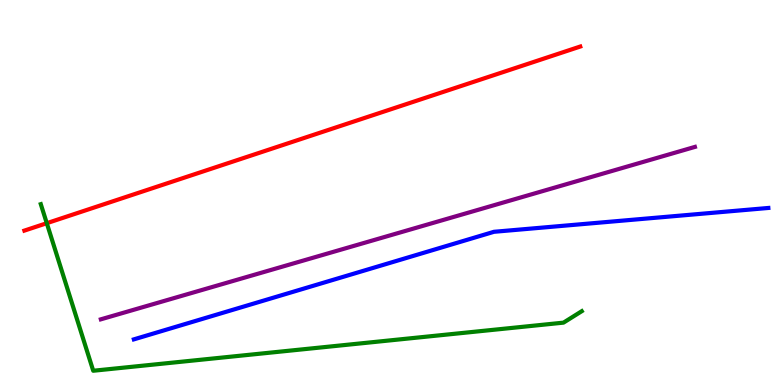[{'lines': ['blue', 'red'], 'intersections': []}, {'lines': ['green', 'red'], 'intersections': [{'x': 0.604, 'y': 4.2}]}, {'lines': ['purple', 'red'], 'intersections': []}, {'lines': ['blue', 'green'], 'intersections': []}, {'lines': ['blue', 'purple'], 'intersections': []}, {'lines': ['green', 'purple'], 'intersections': []}]